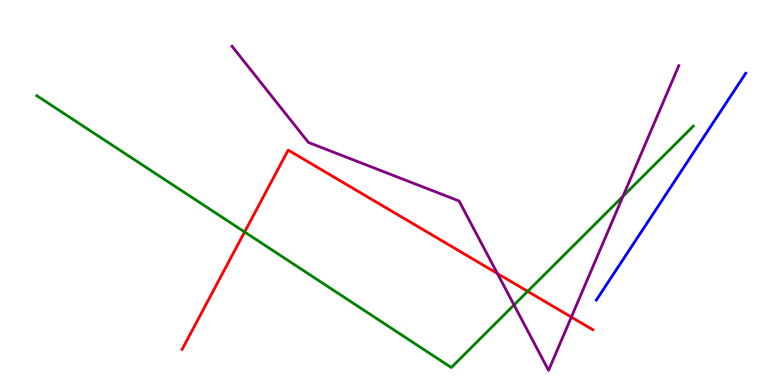[{'lines': ['blue', 'red'], 'intersections': []}, {'lines': ['green', 'red'], 'intersections': [{'x': 3.16, 'y': 3.97}, {'x': 6.81, 'y': 2.43}]}, {'lines': ['purple', 'red'], 'intersections': [{'x': 6.42, 'y': 2.9}, {'x': 7.37, 'y': 1.76}]}, {'lines': ['blue', 'green'], 'intersections': []}, {'lines': ['blue', 'purple'], 'intersections': []}, {'lines': ['green', 'purple'], 'intersections': [{'x': 6.63, 'y': 2.08}, {'x': 8.04, 'y': 4.9}]}]